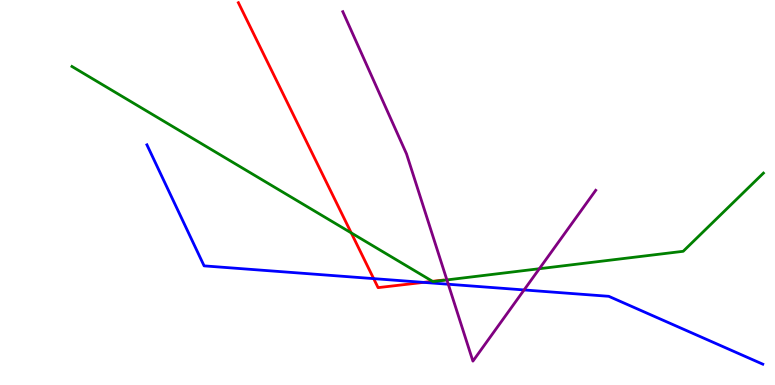[{'lines': ['blue', 'red'], 'intersections': [{'x': 4.82, 'y': 2.76}, {'x': 5.46, 'y': 2.67}]}, {'lines': ['green', 'red'], 'intersections': [{'x': 4.53, 'y': 3.95}, {'x': 5.58, 'y': 2.69}]}, {'lines': ['purple', 'red'], 'intersections': []}, {'lines': ['blue', 'green'], 'intersections': []}, {'lines': ['blue', 'purple'], 'intersections': [{'x': 5.78, 'y': 2.62}, {'x': 6.76, 'y': 2.47}]}, {'lines': ['green', 'purple'], 'intersections': [{'x': 5.77, 'y': 2.73}, {'x': 6.96, 'y': 3.02}]}]